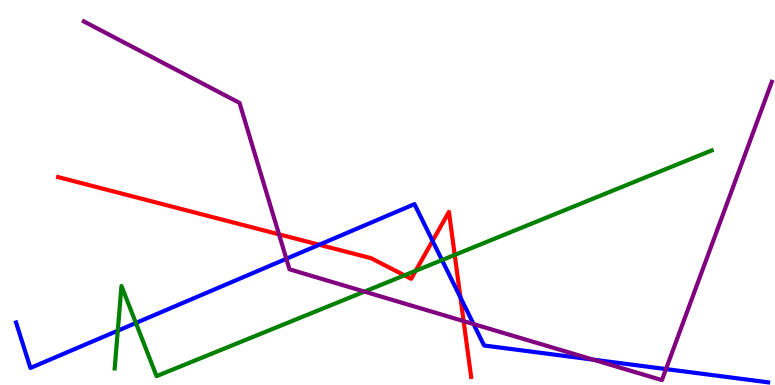[{'lines': ['blue', 'red'], 'intersections': [{'x': 4.12, 'y': 3.64}, {'x': 5.58, 'y': 3.74}, {'x': 5.94, 'y': 2.27}]}, {'lines': ['green', 'red'], 'intersections': [{'x': 5.22, 'y': 2.85}, {'x': 5.36, 'y': 2.97}, {'x': 5.87, 'y': 3.38}]}, {'lines': ['purple', 'red'], 'intersections': [{'x': 3.6, 'y': 3.91}, {'x': 5.98, 'y': 1.66}]}, {'lines': ['blue', 'green'], 'intersections': [{'x': 1.52, 'y': 1.41}, {'x': 1.75, 'y': 1.61}, {'x': 5.7, 'y': 3.25}]}, {'lines': ['blue', 'purple'], 'intersections': [{'x': 3.69, 'y': 3.28}, {'x': 6.11, 'y': 1.58}, {'x': 7.65, 'y': 0.659}, {'x': 8.59, 'y': 0.414}]}, {'lines': ['green', 'purple'], 'intersections': [{'x': 4.7, 'y': 2.43}]}]